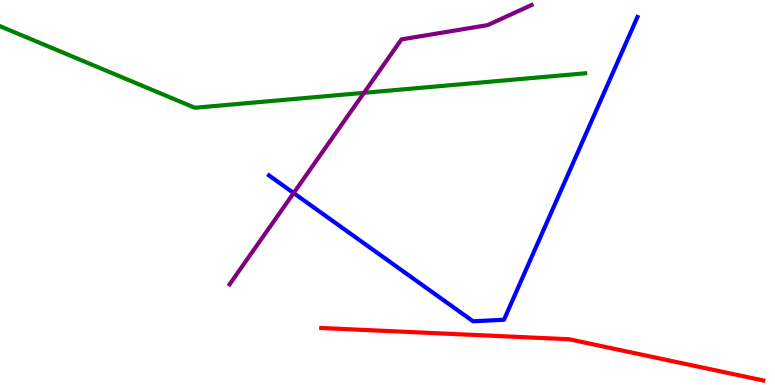[{'lines': ['blue', 'red'], 'intersections': []}, {'lines': ['green', 'red'], 'intersections': []}, {'lines': ['purple', 'red'], 'intersections': []}, {'lines': ['blue', 'green'], 'intersections': []}, {'lines': ['blue', 'purple'], 'intersections': [{'x': 3.79, 'y': 4.99}]}, {'lines': ['green', 'purple'], 'intersections': [{'x': 4.7, 'y': 7.59}]}]